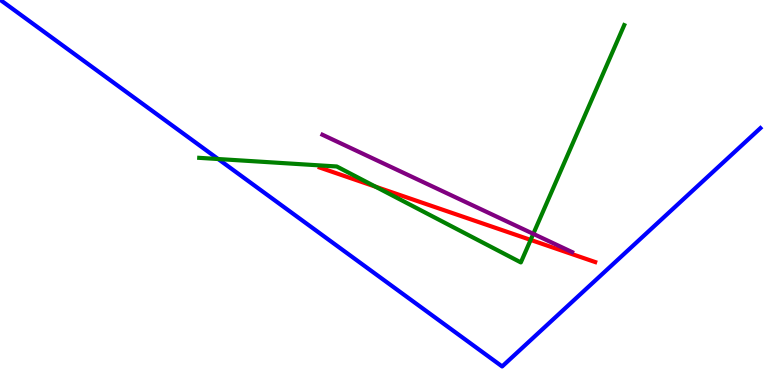[{'lines': ['blue', 'red'], 'intersections': []}, {'lines': ['green', 'red'], 'intersections': [{'x': 4.85, 'y': 5.15}, {'x': 6.85, 'y': 3.77}]}, {'lines': ['purple', 'red'], 'intersections': []}, {'lines': ['blue', 'green'], 'intersections': [{'x': 2.81, 'y': 5.87}]}, {'lines': ['blue', 'purple'], 'intersections': []}, {'lines': ['green', 'purple'], 'intersections': [{'x': 6.88, 'y': 3.93}]}]